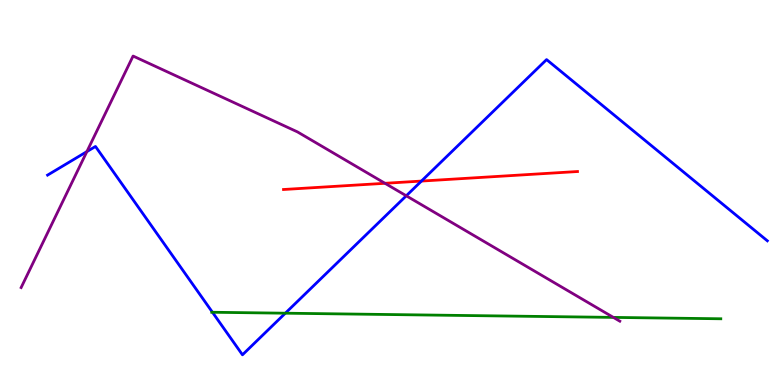[{'lines': ['blue', 'red'], 'intersections': [{'x': 5.44, 'y': 5.3}]}, {'lines': ['green', 'red'], 'intersections': []}, {'lines': ['purple', 'red'], 'intersections': [{'x': 4.97, 'y': 5.24}]}, {'lines': ['blue', 'green'], 'intersections': [{'x': 2.74, 'y': 1.89}, {'x': 3.68, 'y': 1.86}]}, {'lines': ['blue', 'purple'], 'intersections': [{'x': 1.12, 'y': 6.06}, {'x': 5.24, 'y': 4.91}]}, {'lines': ['green', 'purple'], 'intersections': [{'x': 7.91, 'y': 1.76}]}]